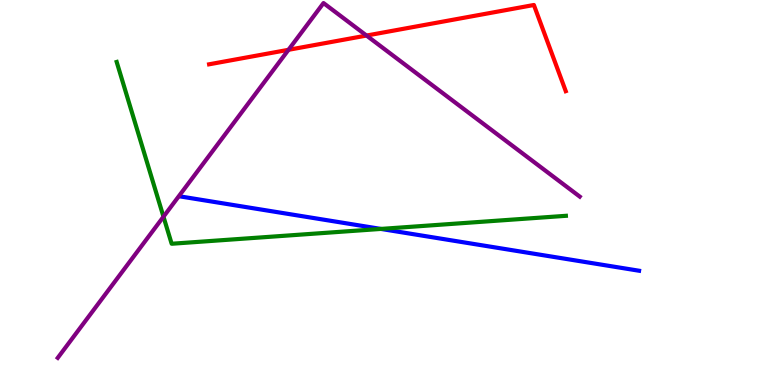[{'lines': ['blue', 'red'], 'intersections': []}, {'lines': ['green', 'red'], 'intersections': []}, {'lines': ['purple', 'red'], 'intersections': [{'x': 3.72, 'y': 8.71}, {'x': 4.73, 'y': 9.08}]}, {'lines': ['blue', 'green'], 'intersections': [{'x': 4.91, 'y': 4.05}]}, {'lines': ['blue', 'purple'], 'intersections': []}, {'lines': ['green', 'purple'], 'intersections': [{'x': 2.11, 'y': 4.37}]}]